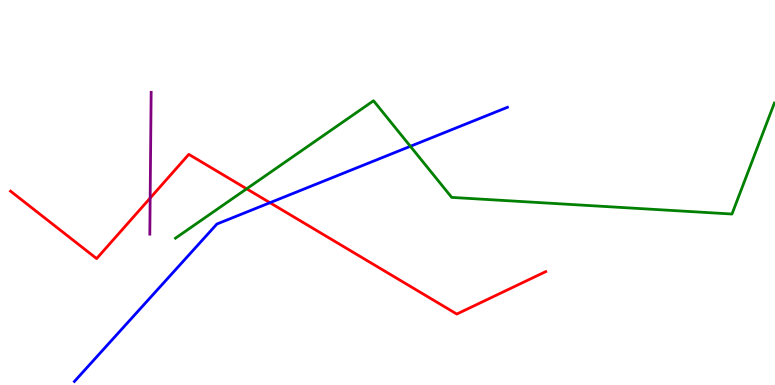[{'lines': ['blue', 'red'], 'intersections': [{'x': 3.48, 'y': 4.73}]}, {'lines': ['green', 'red'], 'intersections': [{'x': 3.18, 'y': 5.1}]}, {'lines': ['purple', 'red'], 'intersections': [{'x': 1.94, 'y': 4.86}]}, {'lines': ['blue', 'green'], 'intersections': [{'x': 5.3, 'y': 6.2}]}, {'lines': ['blue', 'purple'], 'intersections': []}, {'lines': ['green', 'purple'], 'intersections': []}]